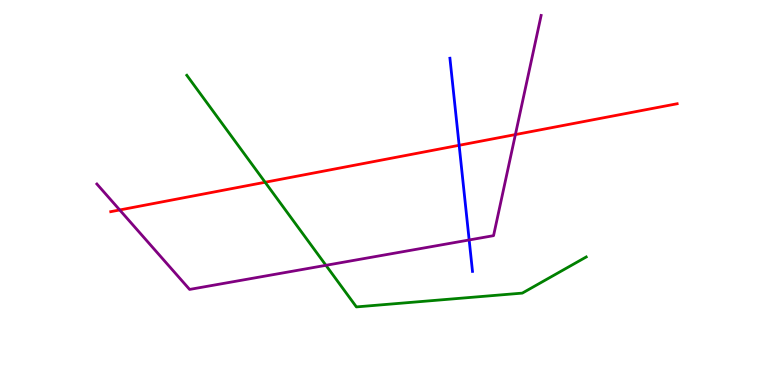[{'lines': ['blue', 'red'], 'intersections': [{'x': 5.92, 'y': 6.23}]}, {'lines': ['green', 'red'], 'intersections': [{'x': 3.42, 'y': 5.27}]}, {'lines': ['purple', 'red'], 'intersections': [{'x': 1.54, 'y': 4.55}, {'x': 6.65, 'y': 6.5}]}, {'lines': ['blue', 'green'], 'intersections': []}, {'lines': ['blue', 'purple'], 'intersections': [{'x': 6.05, 'y': 3.77}]}, {'lines': ['green', 'purple'], 'intersections': [{'x': 4.21, 'y': 3.11}]}]